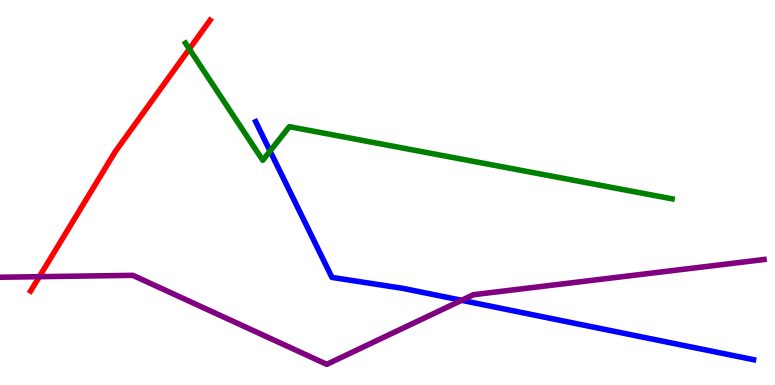[{'lines': ['blue', 'red'], 'intersections': []}, {'lines': ['green', 'red'], 'intersections': [{'x': 2.44, 'y': 8.73}]}, {'lines': ['purple', 'red'], 'intersections': [{'x': 0.508, 'y': 2.81}]}, {'lines': ['blue', 'green'], 'intersections': [{'x': 3.48, 'y': 6.08}]}, {'lines': ['blue', 'purple'], 'intersections': [{'x': 5.96, 'y': 2.2}]}, {'lines': ['green', 'purple'], 'intersections': []}]